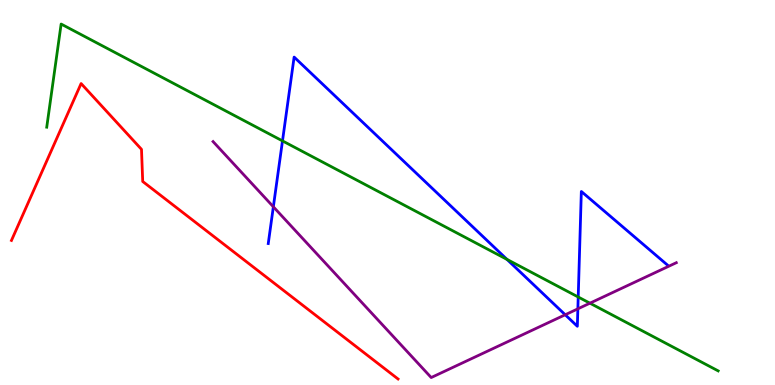[{'lines': ['blue', 'red'], 'intersections': []}, {'lines': ['green', 'red'], 'intersections': []}, {'lines': ['purple', 'red'], 'intersections': []}, {'lines': ['blue', 'green'], 'intersections': [{'x': 3.65, 'y': 6.34}, {'x': 6.54, 'y': 3.26}, {'x': 7.46, 'y': 2.29}]}, {'lines': ['blue', 'purple'], 'intersections': [{'x': 3.53, 'y': 4.63}, {'x': 7.29, 'y': 1.82}, {'x': 7.46, 'y': 1.98}]}, {'lines': ['green', 'purple'], 'intersections': [{'x': 7.61, 'y': 2.13}]}]